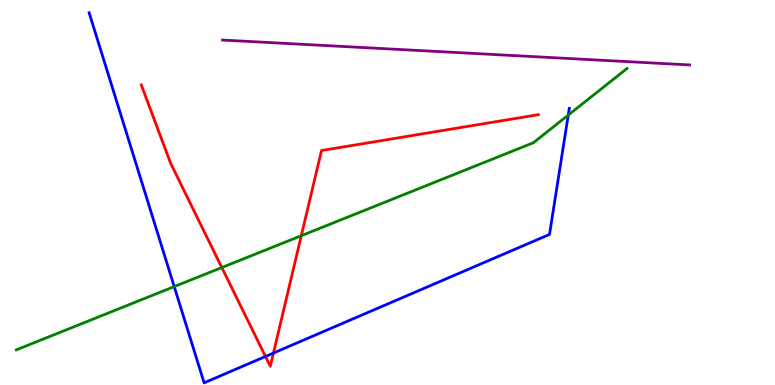[{'lines': ['blue', 'red'], 'intersections': [{'x': 3.43, 'y': 0.741}, {'x': 3.53, 'y': 0.83}]}, {'lines': ['green', 'red'], 'intersections': [{'x': 2.86, 'y': 3.05}, {'x': 3.89, 'y': 3.88}]}, {'lines': ['purple', 'red'], 'intersections': []}, {'lines': ['blue', 'green'], 'intersections': [{'x': 2.25, 'y': 2.56}, {'x': 7.33, 'y': 7.01}]}, {'lines': ['blue', 'purple'], 'intersections': []}, {'lines': ['green', 'purple'], 'intersections': []}]